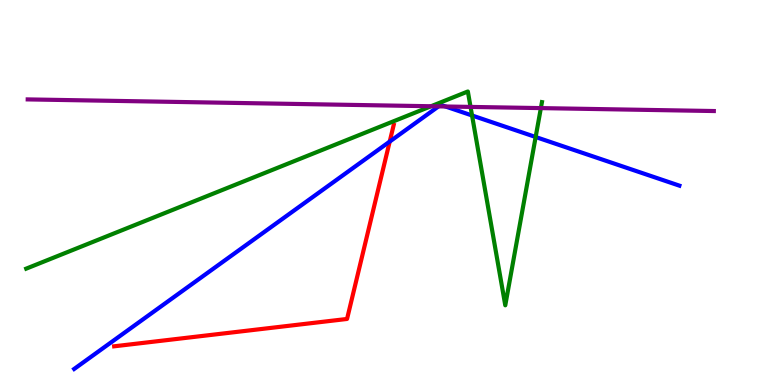[{'lines': ['blue', 'red'], 'intersections': [{'x': 5.03, 'y': 6.32}]}, {'lines': ['green', 'red'], 'intersections': []}, {'lines': ['purple', 'red'], 'intersections': []}, {'lines': ['blue', 'green'], 'intersections': [{'x': 6.09, 'y': 7.0}, {'x': 6.91, 'y': 6.44}]}, {'lines': ['blue', 'purple'], 'intersections': [{'x': 5.66, 'y': 7.24}, {'x': 5.75, 'y': 7.23}]}, {'lines': ['green', 'purple'], 'intersections': [{'x': 5.56, 'y': 7.24}, {'x': 6.07, 'y': 7.22}, {'x': 6.98, 'y': 7.19}]}]